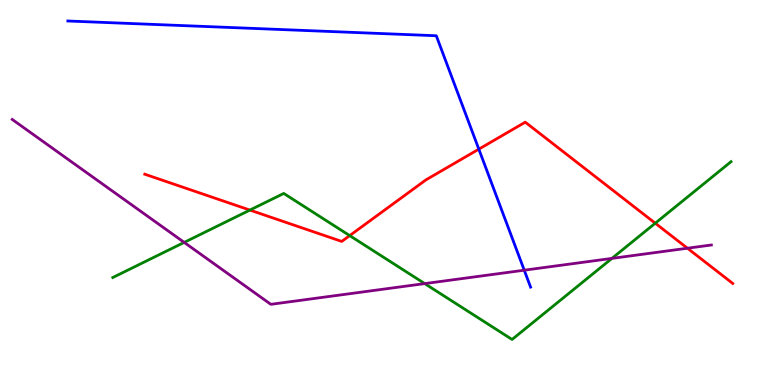[{'lines': ['blue', 'red'], 'intersections': [{'x': 6.18, 'y': 6.13}]}, {'lines': ['green', 'red'], 'intersections': [{'x': 3.22, 'y': 4.54}, {'x': 4.51, 'y': 3.88}, {'x': 8.45, 'y': 4.2}]}, {'lines': ['purple', 'red'], 'intersections': [{'x': 8.87, 'y': 3.55}]}, {'lines': ['blue', 'green'], 'intersections': []}, {'lines': ['blue', 'purple'], 'intersections': [{'x': 6.76, 'y': 2.98}]}, {'lines': ['green', 'purple'], 'intersections': [{'x': 2.38, 'y': 3.7}, {'x': 5.48, 'y': 2.63}, {'x': 7.9, 'y': 3.29}]}]